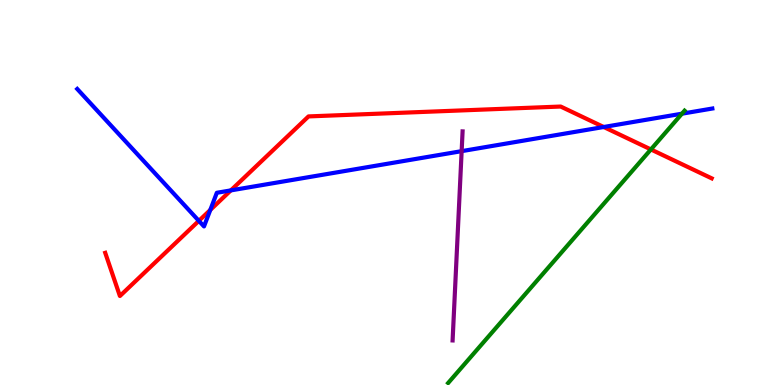[{'lines': ['blue', 'red'], 'intersections': [{'x': 2.57, 'y': 4.26}, {'x': 2.71, 'y': 4.55}, {'x': 2.98, 'y': 5.05}, {'x': 7.79, 'y': 6.7}]}, {'lines': ['green', 'red'], 'intersections': [{'x': 8.4, 'y': 6.12}]}, {'lines': ['purple', 'red'], 'intersections': []}, {'lines': ['blue', 'green'], 'intersections': [{'x': 8.8, 'y': 7.05}]}, {'lines': ['blue', 'purple'], 'intersections': [{'x': 5.96, 'y': 6.07}]}, {'lines': ['green', 'purple'], 'intersections': []}]